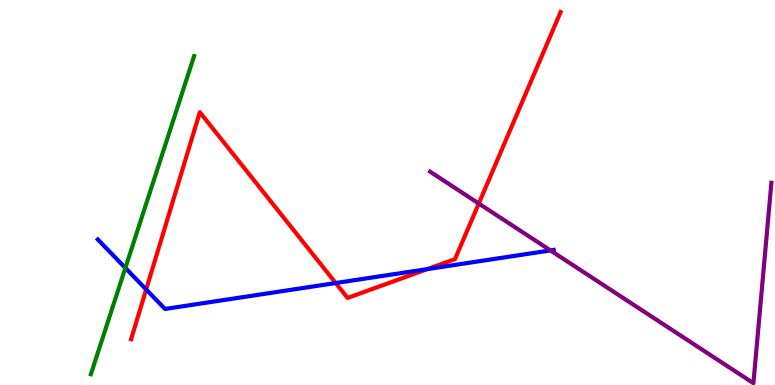[{'lines': ['blue', 'red'], 'intersections': [{'x': 1.89, 'y': 2.48}, {'x': 4.33, 'y': 2.65}, {'x': 5.51, 'y': 3.01}]}, {'lines': ['green', 'red'], 'intersections': []}, {'lines': ['purple', 'red'], 'intersections': [{'x': 6.18, 'y': 4.71}]}, {'lines': ['blue', 'green'], 'intersections': [{'x': 1.62, 'y': 3.04}]}, {'lines': ['blue', 'purple'], 'intersections': [{'x': 7.1, 'y': 3.5}]}, {'lines': ['green', 'purple'], 'intersections': []}]